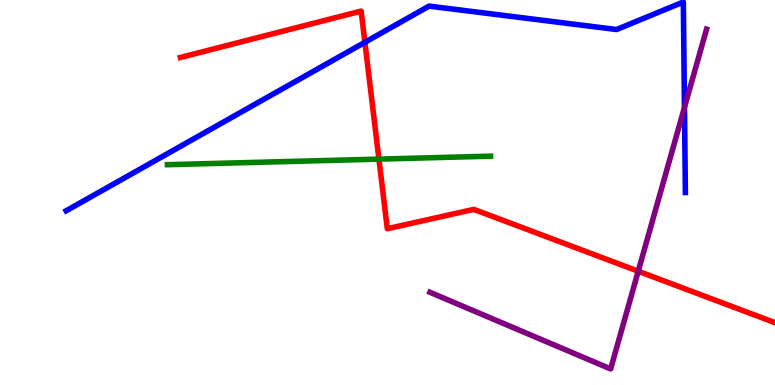[{'lines': ['blue', 'red'], 'intersections': [{'x': 4.71, 'y': 8.9}]}, {'lines': ['green', 'red'], 'intersections': [{'x': 4.89, 'y': 5.87}]}, {'lines': ['purple', 'red'], 'intersections': [{'x': 8.24, 'y': 2.96}]}, {'lines': ['blue', 'green'], 'intersections': []}, {'lines': ['blue', 'purple'], 'intersections': [{'x': 8.83, 'y': 7.21}]}, {'lines': ['green', 'purple'], 'intersections': []}]